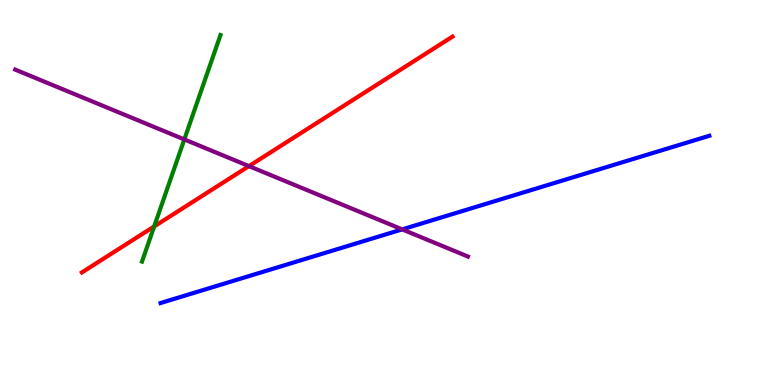[{'lines': ['blue', 'red'], 'intersections': []}, {'lines': ['green', 'red'], 'intersections': [{'x': 1.99, 'y': 4.12}]}, {'lines': ['purple', 'red'], 'intersections': [{'x': 3.21, 'y': 5.68}]}, {'lines': ['blue', 'green'], 'intersections': []}, {'lines': ['blue', 'purple'], 'intersections': [{'x': 5.19, 'y': 4.04}]}, {'lines': ['green', 'purple'], 'intersections': [{'x': 2.38, 'y': 6.38}]}]